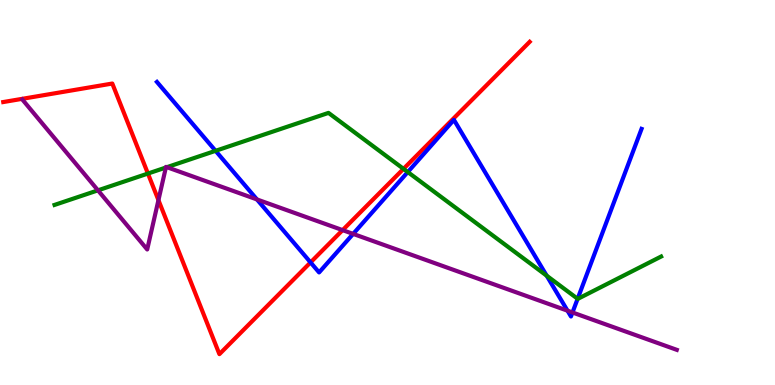[{'lines': ['blue', 'red'], 'intersections': [{'x': 4.01, 'y': 3.18}]}, {'lines': ['green', 'red'], 'intersections': [{'x': 1.91, 'y': 5.49}, {'x': 5.21, 'y': 5.61}]}, {'lines': ['purple', 'red'], 'intersections': [{'x': 2.04, 'y': 4.8}, {'x': 4.42, 'y': 4.02}]}, {'lines': ['blue', 'green'], 'intersections': [{'x': 2.78, 'y': 6.08}, {'x': 5.26, 'y': 5.53}, {'x': 7.05, 'y': 2.84}, {'x': 7.45, 'y': 2.24}]}, {'lines': ['blue', 'purple'], 'intersections': [{'x': 3.32, 'y': 4.82}, {'x': 4.56, 'y': 3.92}, {'x': 7.32, 'y': 1.93}, {'x': 7.39, 'y': 1.88}]}, {'lines': ['green', 'purple'], 'intersections': [{'x': 1.26, 'y': 5.06}, {'x': 2.14, 'y': 5.65}, {'x': 2.15, 'y': 5.66}]}]